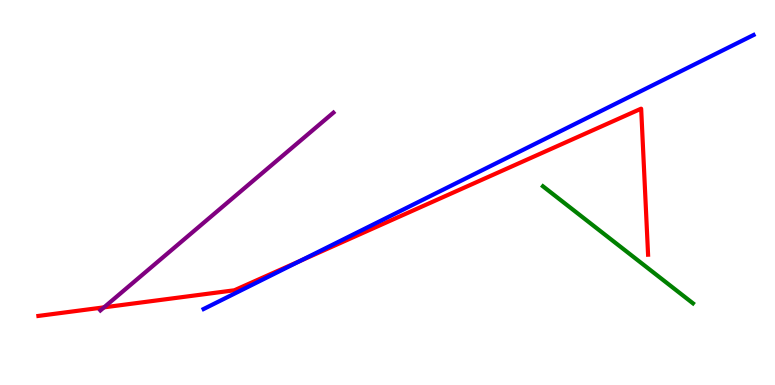[{'lines': ['blue', 'red'], 'intersections': [{'x': 3.87, 'y': 3.22}]}, {'lines': ['green', 'red'], 'intersections': []}, {'lines': ['purple', 'red'], 'intersections': [{'x': 1.34, 'y': 2.02}]}, {'lines': ['blue', 'green'], 'intersections': []}, {'lines': ['blue', 'purple'], 'intersections': []}, {'lines': ['green', 'purple'], 'intersections': []}]